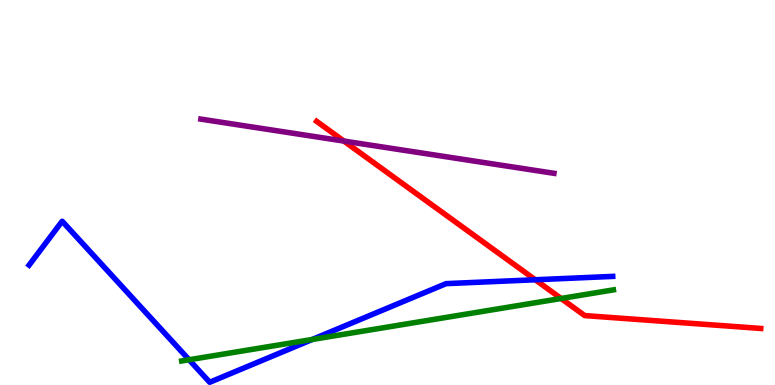[{'lines': ['blue', 'red'], 'intersections': [{'x': 6.91, 'y': 2.73}]}, {'lines': ['green', 'red'], 'intersections': [{'x': 7.24, 'y': 2.25}]}, {'lines': ['purple', 'red'], 'intersections': [{'x': 4.44, 'y': 6.34}]}, {'lines': ['blue', 'green'], 'intersections': [{'x': 2.44, 'y': 0.656}, {'x': 4.03, 'y': 1.18}]}, {'lines': ['blue', 'purple'], 'intersections': []}, {'lines': ['green', 'purple'], 'intersections': []}]